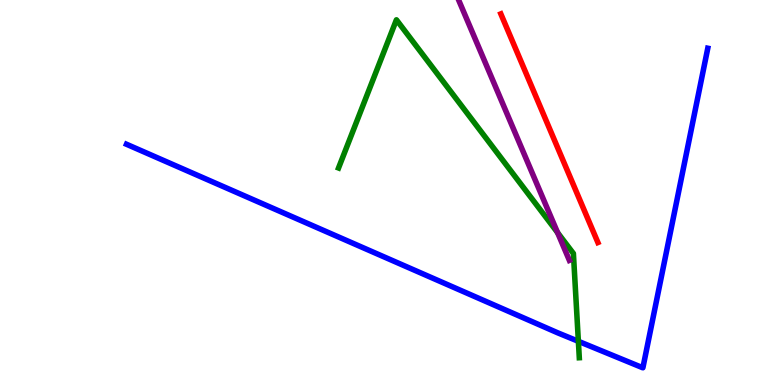[{'lines': ['blue', 'red'], 'intersections': []}, {'lines': ['green', 'red'], 'intersections': []}, {'lines': ['purple', 'red'], 'intersections': []}, {'lines': ['blue', 'green'], 'intersections': [{'x': 7.46, 'y': 1.13}]}, {'lines': ['blue', 'purple'], 'intersections': []}, {'lines': ['green', 'purple'], 'intersections': [{'x': 7.19, 'y': 3.96}]}]